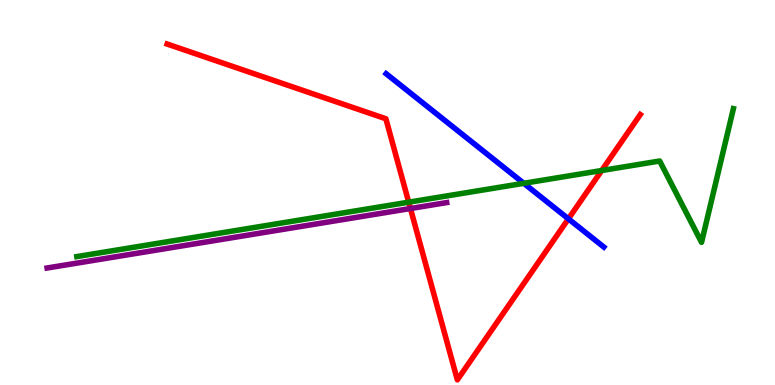[{'lines': ['blue', 'red'], 'intersections': [{'x': 7.33, 'y': 4.32}]}, {'lines': ['green', 'red'], 'intersections': [{'x': 5.27, 'y': 4.75}, {'x': 7.76, 'y': 5.57}]}, {'lines': ['purple', 'red'], 'intersections': [{'x': 5.3, 'y': 4.58}]}, {'lines': ['blue', 'green'], 'intersections': [{'x': 6.76, 'y': 5.24}]}, {'lines': ['blue', 'purple'], 'intersections': []}, {'lines': ['green', 'purple'], 'intersections': []}]